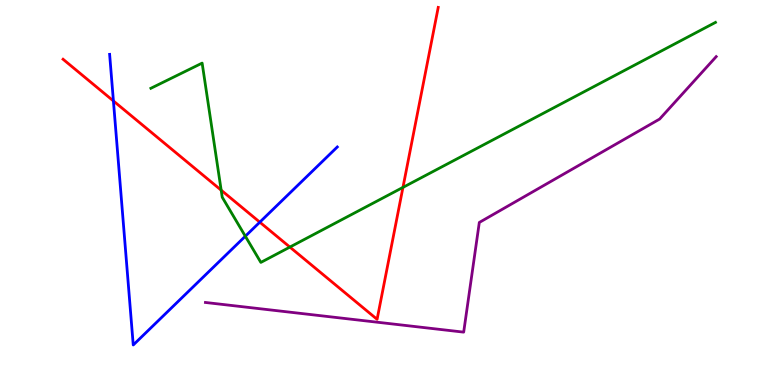[{'lines': ['blue', 'red'], 'intersections': [{'x': 1.46, 'y': 7.38}, {'x': 3.35, 'y': 4.23}]}, {'lines': ['green', 'red'], 'intersections': [{'x': 2.85, 'y': 5.06}, {'x': 3.74, 'y': 3.58}, {'x': 5.2, 'y': 5.13}]}, {'lines': ['purple', 'red'], 'intersections': []}, {'lines': ['blue', 'green'], 'intersections': [{'x': 3.17, 'y': 3.86}]}, {'lines': ['blue', 'purple'], 'intersections': []}, {'lines': ['green', 'purple'], 'intersections': []}]